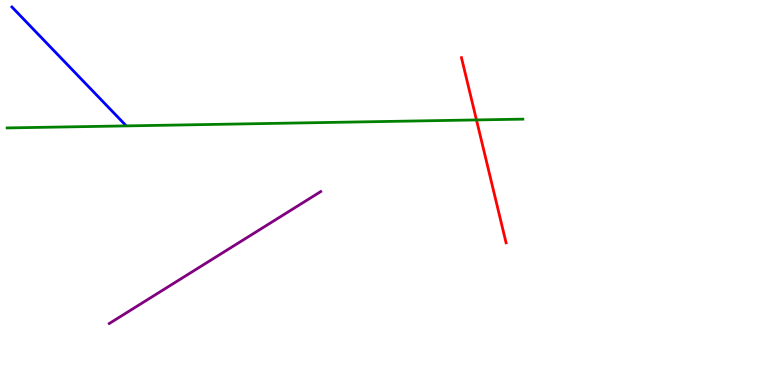[{'lines': ['blue', 'red'], 'intersections': []}, {'lines': ['green', 'red'], 'intersections': [{'x': 6.15, 'y': 6.88}]}, {'lines': ['purple', 'red'], 'intersections': []}, {'lines': ['blue', 'green'], 'intersections': []}, {'lines': ['blue', 'purple'], 'intersections': []}, {'lines': ['green', 'purple'], 'intersections': []}]